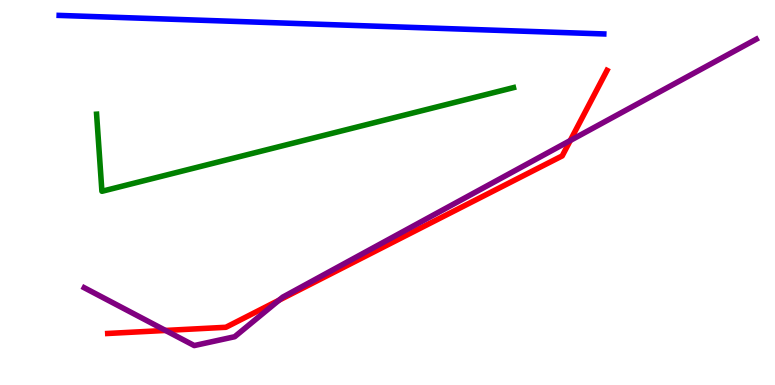[{'lines': ['blue', 'red'], 'intersections': []}, {'lines': ['green', 'red'], 'intersections': []}, {'lines': ['purple', 'red'], 'intersections': [{'x': 2.14, 'y': 1.42}, {'x': 3.6, 'y': 2.2}, {'x': 7.36, 'y': 6.35}]}, {'lines': ['blue', 'green'], 'intersections': []}, {'lines': ['blue', 'purple'], 'intersections': []}, {'lines': ['green', 'purple'], 'intersections': []}]